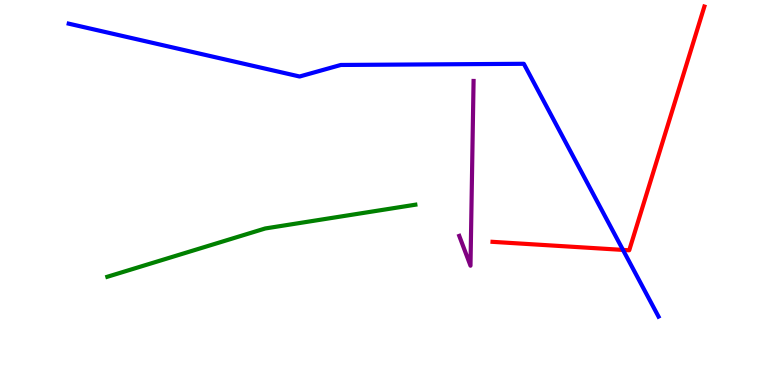[{'lines': ['blue', 'red'], 'intersections': [{'x': 8.04, 'y': 3.51}]}, {'lines': ['green', 'red'], 'intersections': []}, {'lines': ['purple', 'red'], 'intersections': []}, {'lines': ['blue', 'green'], 'intersections': []}, {'lines': ['blue', 'purple'], 'intersections': []}, {'lines': ['green', 'purple'], 'intersections': []}]